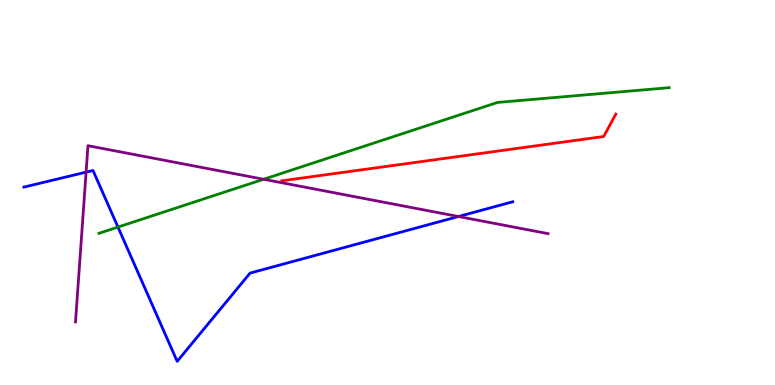[{'lines': ['blue', 'red'], 'intersections': []}, {'lines': ['green', 'red'], 'intersections': []}, {'lines': ['purple', 'red'], 'intersections': []}, {'lines': ['blue', 'green'], 'intersections': [{'x': 1.52, 'y': 4.1}]}, {'lines': ['blue', 'purple'], 'intersections': [{'x': 1.11, 'y': 5.53}, {'x': 5.92, 'y': 4.38}]}, {'lines': ['green', 'purple'], 'intersections': [{'x': 3.4, 'y': 5.34}]}]